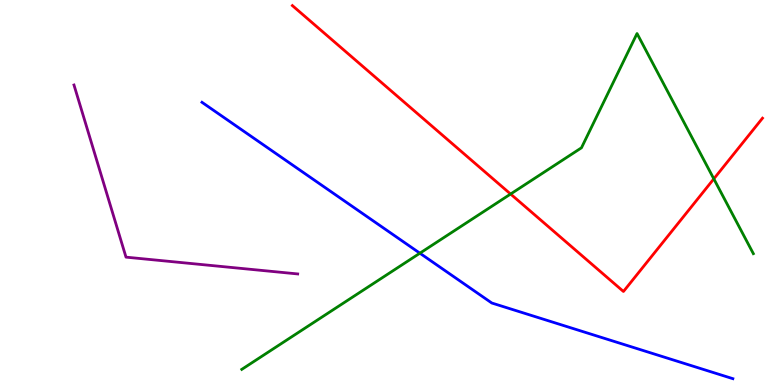[{'lines': ['blue', 'red'], 'intersections': []}, {'lines': ['green', 'red'], 'intersections': [{'x': 6.59, 'y': 4.96}, {'x': 9.21, 'y': 5.35}]}, {'lines': ['purple', 'red'], 'intersections': []}, {'lines': ['blue', 'green'], 'intersections': [{'x': 5.42, 'y': 3.42}]}, {'lines': ['blue', 'purple'], 'intersections': []}, {'lines': ['green', 'purple'], 'intersections': []}]